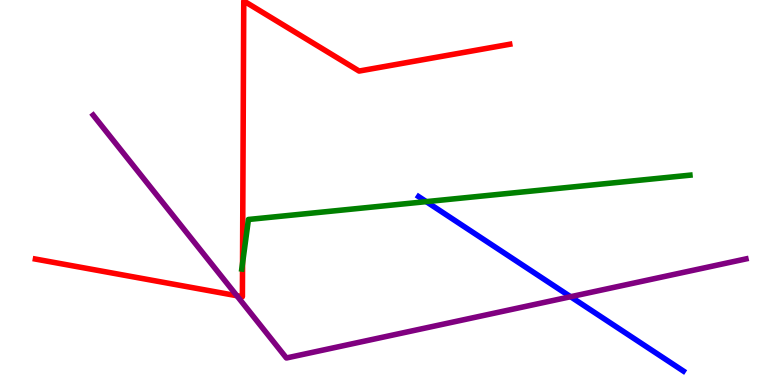[{'lines': ['blue', 'red'], 'intersections': []}, {'lines': ['green', 'red'], 'intersections': [{'x': 3.13, 'y': 3.16}]}, {'lines': ['purple', 'red'], 'intersections': [{'x': 3.06, 'y': 2.32}]}, {'lines': ['blue', 'green'], 'intersections': [{'x': 5.5, 'y': 4.76}]}, {'lines': ['blue', 'purple'], 'intersections': [{'x': 7.36, 'y': 2.29}]}, {'lines': ['green', 'purple'], 'intersections': []}]